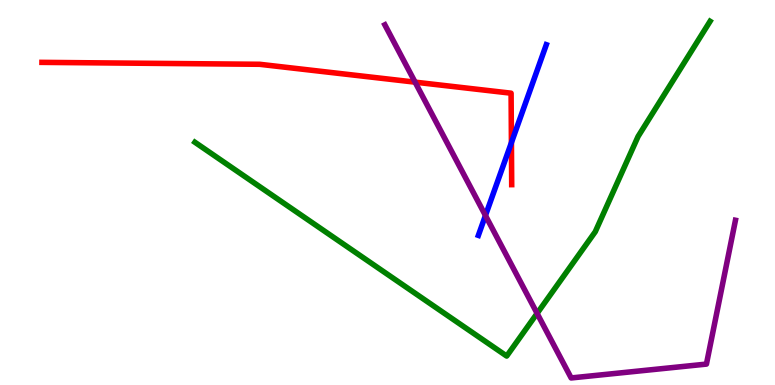[{'lines': ['blue', 'red'], 'intersections': [{'x': 6.6, 'y': 6.3}]}, {'lines': ['green', 'red'], 'intersections': []}, {'lines': ['purple', 'red'], 'intersections': [{'x': 5.36, 'y': 7.87}]}, {'lines': ['blue', 'green'], 'intersections': []}, {'lines': ['blue', 'purple'], 'intersections': [{'x': 6.26, 'y': 4.4}]}, {'lines': ['green', 'purple'], 'intersections': [{'x': 6.93, 'y': 1.86}]}]